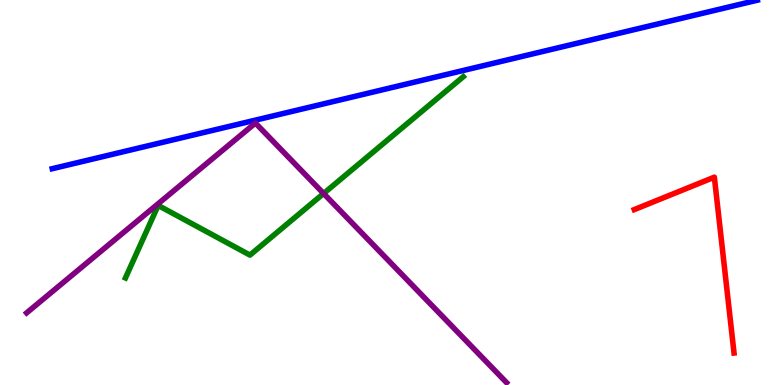[{'lines': ['blue', 'red'], 'intersections': []}, {'lines': ['green', 'red'], 'intersections': []}, {'lines': ['purple', 'red'], 'intersections': []}, {'lines': ['blue', 'green'], 'intersections': []}, {'lines': ['blue', 'purple'], 'intersections': []}, {'lines': ['green', 'purple'], 'intersections': [{'x': 4.18, 'y': 4.97}]}]